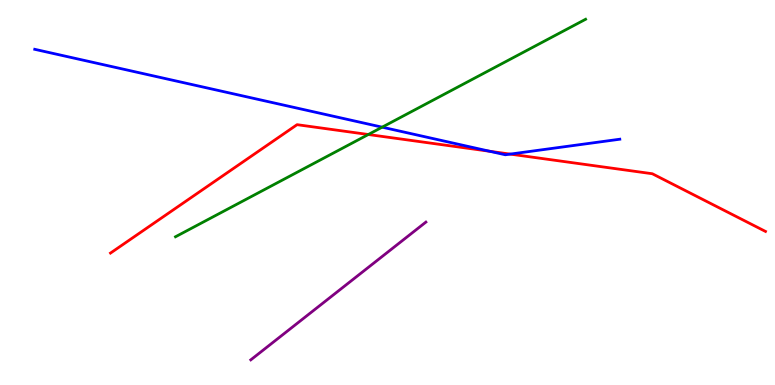[{'lines': ['blue', 'red'], 'intersections': [{'x': 6.32, 'y': 6.07}, {'x': 6.58, 'y': 6.0}]}, {'lines': ['green', 'red'], 'intersections': [{'x': 4.75, 'y': 6.51}]}, {'lines': ['purple', 'red'], 'intersections': []}, {'lines': ['blue', 'green'], 'intersections': [{'x': 4.93, 'y': 6.7}]}, {'lines': ['blue', 'purple'], 'intersections': []}, {'lines': ['green', 'purple'], 'intersections': []}]